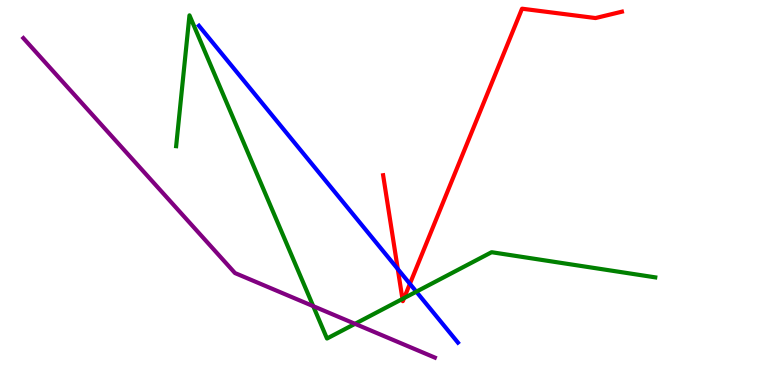[{'lines': ['blue', 'red'], 'intersections': [{'x': 5.13, 'y': 3.01}, {'x': 5.29, 'y': 2.63}]}, {'lines': ['green', 'red'], 'intersections': [{'x': 5.19, 'y': 2.23}, {'x': 5.21, 'y': 2.26}]}, {'lines': ['purple', 'red'], 'intersections': []}, {'lines': ['blue', 'green'], 'intersections': [{'x': 5.37, 'y': 2.42}]}, {'lines': ['blue', 'purple'], 'intersections': []}, {'lines': ['green', 'purple'], 'intersections': [{'x': 4.04, 'y': 2.05}, {'x': 4.58, 'y': 1.59}]}]